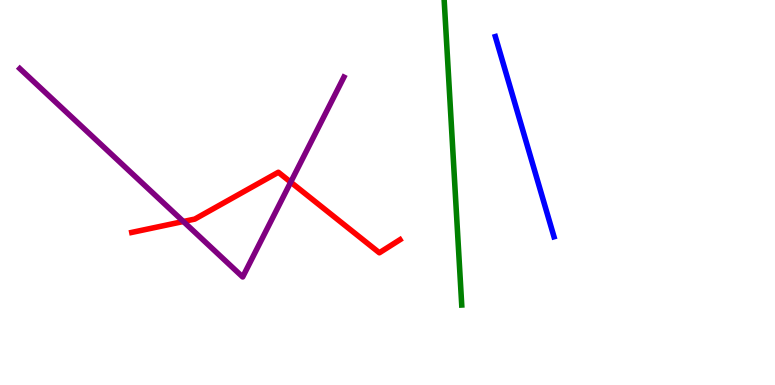[{'lines': ['blue', 'red'], 'intersections': []}, {'lines': ['green', 'red'], 'intersections': []}, {'lines': ['purple', 'red'], 'intersections': [{'x': 2.37, 'y': 4.25}, {'x': 3.75, 'y': 5.27}]}, {'lines': ['blue', 'green'], 'intersections': []}, {'lines': ['blue', 'purple'], 'intersections': []}, {'lines': ['green', 'purple'], 'intersections': []}]